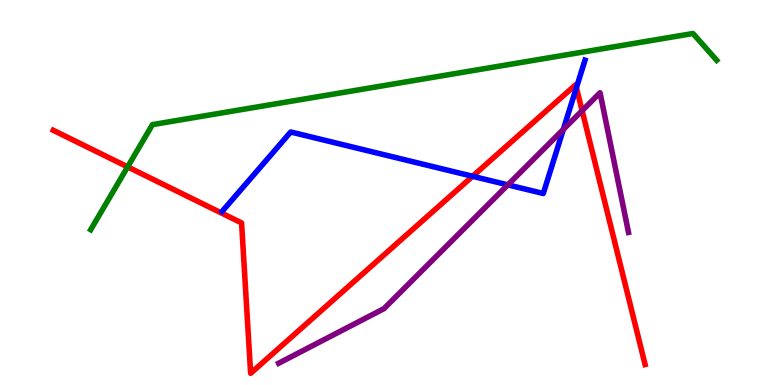[{'lines': ['blue', 'red'], 'intersections': [{'x': 6.1, 'y': 5.42}, {'x': 7.44, 'y': 7.72}]}, {'lines': ['green', 'red'], 'intersections': [{'x': 1.65, 'y': 5.67}]}, {'lines': ['purple', 'red'], 'intersections': [{'x': 7.51, 'y': 7.13}]}, {'lines': ['blue', 'green'], 'intersections': []}, {'lines': ['blue', 'purple'], 'intersections': [{'x': 6.55, 'y': 5.2}, {'x': 7.27, 'y': 6.64}]}, {'lines': ['green', 'purple'], 'intersections': []}]